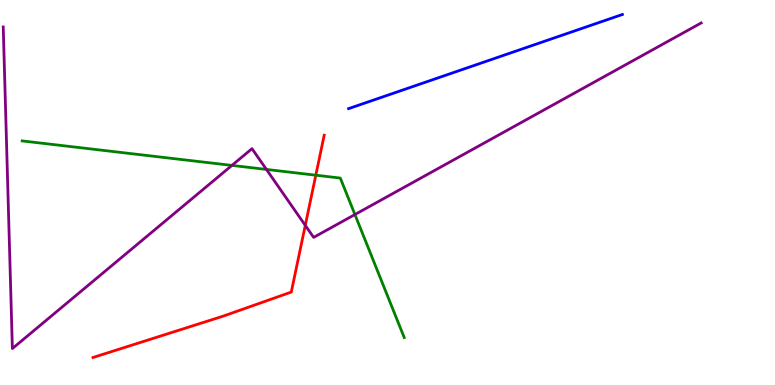[{'lines': ['blue', 'red'], 'intersections': []}, {'lines': ['green', 'red'], 'intersections': [{'x': 4.07, 'y': 5.45}]}, {'lines': ['purple', 'red'], 'intersections': [{'x': 3.94, 'y': 4.15}]}, {'lines': ['blue', 'green'], 'intersections': []}, {'lines': ['blue', 'purple'], 'intersections': []}, {'lines': ['green', 'purple'], 'intersections': [{'x': 2.99, 'y': 5.7}, {'x': 3.44, 'y': 5.6}, {'x': 4.58, 'y': 4.43}]}]